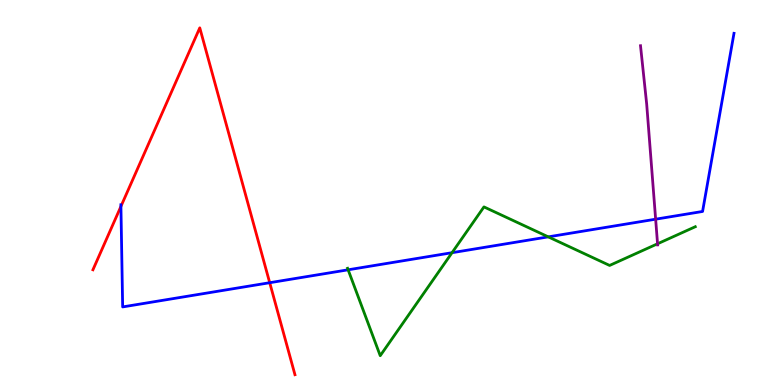[{'lines': ['blue', 'red'], 'intersections': [{'x': 1.56, 'y': 4.64}, {'x': 3.48, 'y': 2.66}]}, {'lines': ['green', 'red'], 'intersections': []}, {'lines': ['purple', 'red'], 'intersections': []}, {'lines': ['blue', 'green'], 'intersections': [{'x': 4.49, 'y': 2.99}, {'x': 5.83, 'y': 3.44}, {'x': 7.07, 'y': 3.85}]}, {'lines': ['blue', 'purple'], 'intersections': [{'x': 8.46, 'y': 4.31}]}, {'lines': ['green', 'purple'], 'intersections': [{'x': 8.48, 'y': 3.67}]}]